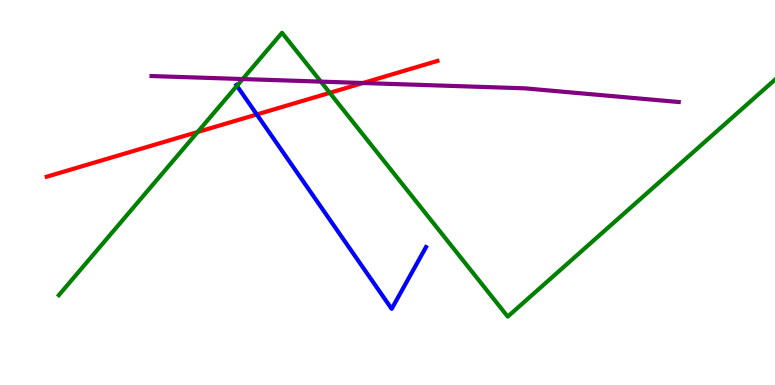[{'lines': ['blue', 'red'], 'intersections': [{'x': 3.31, 'y': 7.03}]}, {'lines': ['green', 'red'], 'intersections': [{'x': 2.55, 'y': 6.57}, {'x': 4.26, 'y': 7.59}]}, {'lines': ['purple', 'red'], 'intersections': [{'x': 4.68, 'y': 7.84}]}, {'lines': ['blue', 'green'], 'intersections': [{'x': 3.06, 'y': 7.77}]}, {'lines': ['blue', 'purple'], 'intersections': []}, {'lines': ['green', 'purple'], 'intersections': [{'x': 3.13, 'y': 7.95}, {'x': 4.14, 'y': 7.88}]}]